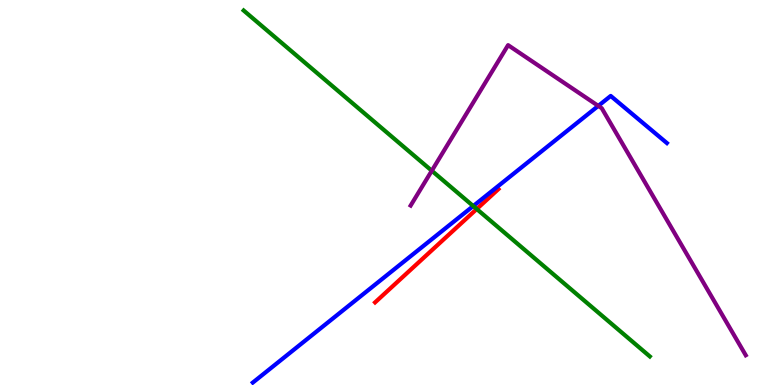[{'lines': ['blue', 'red'], 'intersections': []}, {'lines': ['green', 'red'], 'intersections': [{'x': 6.15, 'y': 4.57}]}, {'lines': ['purple', 'red'], 'intersections': []}, {'lines': ['blue', 'green'], 'intersections': [{'x': 6.11, 'y': 4.65}]}, {'lines': ['blue', 'purple'], 'intersections': [{'x': 7.72, 'y': 7.25}]}, {'lines': ['green', 'purple'], 'intersections': [{'x': 5.57, 'y': 5.57}]}]